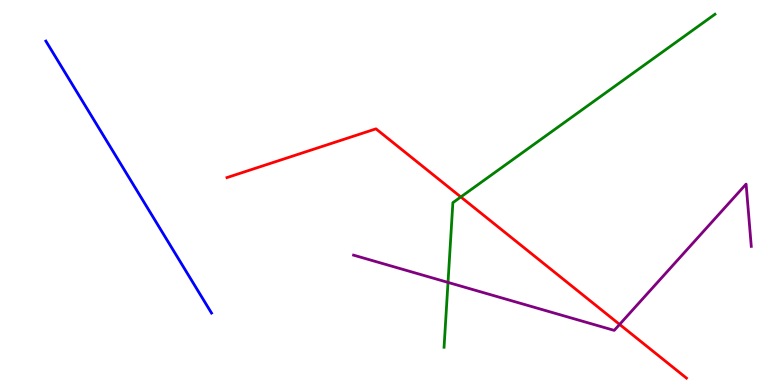[{'lines': ['blue', 'red'], 'intersections': []}, {'lines': ['green', 'red'], 'intersections': [{'x': 5.95, 'y': 4.88}]}, {'lines': ['purple', 'red'], 'intersections': [{'x': 7.99, 'y': 1.57}]}, {'lines': ['blue', 'green'], 'intersections': []}, {'lines': ['blue', 'purple'], 'intersections': []}, {'lines': ['green', 'purple'], 'intersections': [{'x': 5.78, 'y': 2.66}]}]